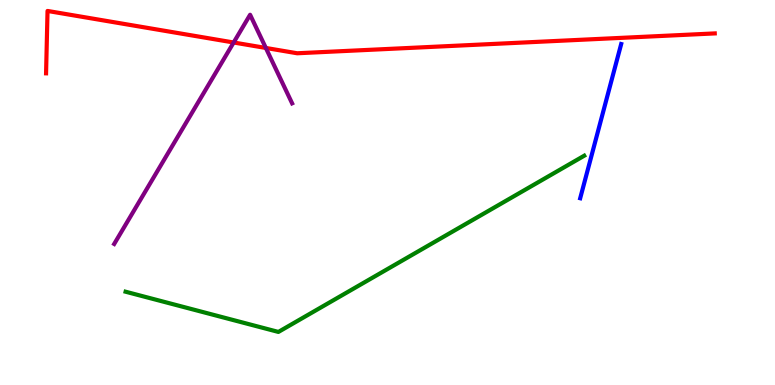[{'lines': ['blue', 'red'], 'intersections': []}, {'lines': ['green', 'red'], 'intersections': []}, {'lines': ['purple', 'red'], 'intersections': [{'x': 3.01, 'y': 8.9}, {'x': 3.43, 'y': 8.75}]}, {'lines': ['blue', 'green'], 'intersections': []}, {'lines': ['blue', 'purple'], 'intersections': []}, {'lines': ['green', 'purple'], 'intersections': []}]